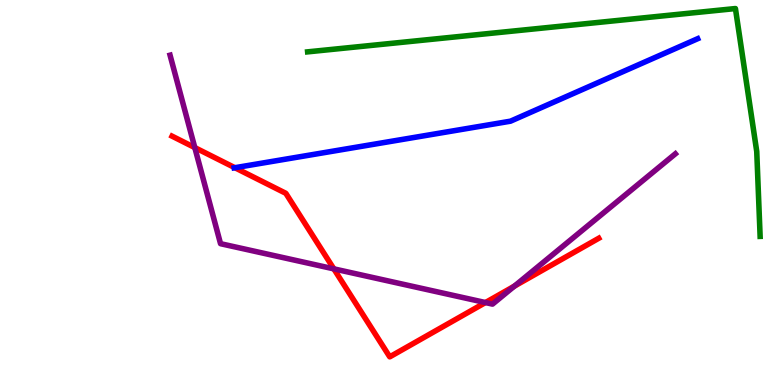[{'lines': ['blue', 'red'], 'intersections': [{'x': 3.03, 'y': 5.64}]}, {'lines': ['green', 'red'], 'intersections': []}, {'lines': ['purple', 'red'], 'intersections': [{'x': 2.51, 'y': 6.17}, {'x': 4.31, 'y': 3.02}, {'x': 6.26, 'y': 2.14}, {'x': 6.64, 'y': 2.57}]}, {'lines': ['blue', 'green'], 'intersections': []}, {'lines': ['blue', 'purple'], 'intersections': []}, {'lines': ['green', 'purple'], 'intersections': []}]